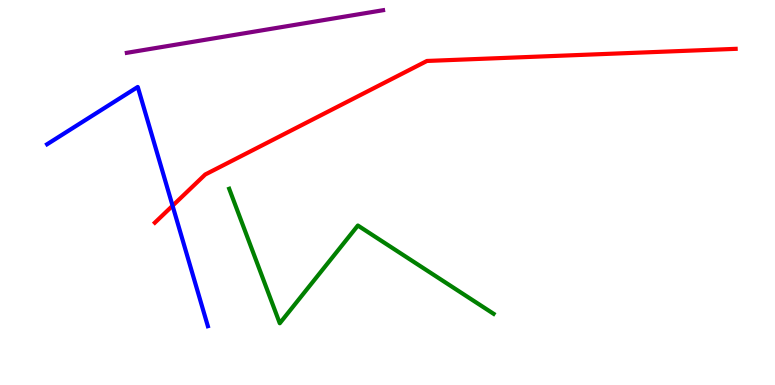[{'lines': ['blue', 'red'], 'intersections': [{'x': 2.23, 'y': 4.66}]}, {'lines': ['green', 'red'], 'intersections': []}, {'lines': ['purple', 'red'], 'intersections': []}, {'lines': ['blue', 'green'], 'intersections': []}, {'lines': ['blue', 'purple'], 'intersections': []}, {'lines': ['green', 'purple'], 'intersections': []}]